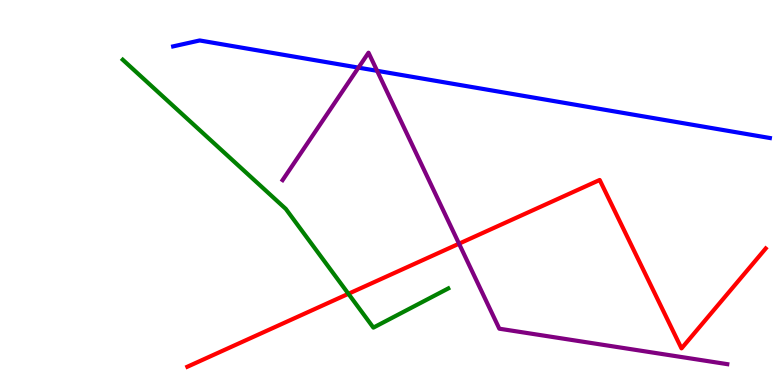[{'lines': ['blue', 'red'], 'intersections': []}, {'lines': ['green', 'red'], 'intersections': [{'x': 4.5, 'y': 2.37}]}, {'lines': ['purple', 'red'], 'intersections': [{'x': 5.92, 'y': 3.67}]}, {'lines': ['blue', 'green'], 'intersections': []}, {'lines': ['blue', 'purple'], 'intersections': [{'x': 4.63, 'y': 8.24}, {'x': 4.87, 'y': 8.16}]}, {'lines': ['green', 'purple'], 'intersections': []}]